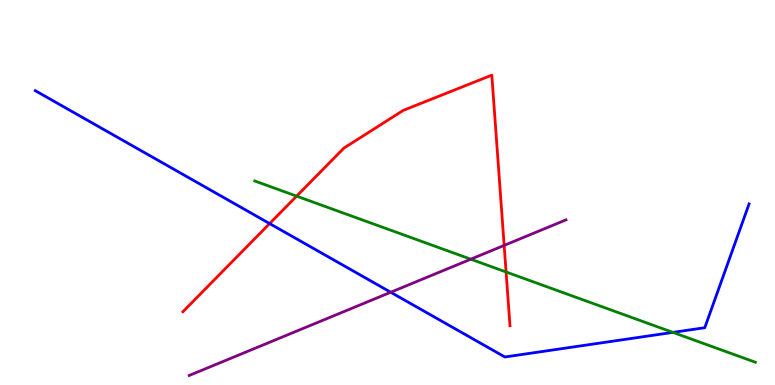[{'lines': ['blue', 'red'], 'intersections': [{'x': 3.48, 'y': 4.19}]}, {'lines': ['green', 'red'], 'intersections': [{'x': 3.83, 'y': 4.91}, {'x': 6.53, 'y': 2.94}]}, {'lines': ['purple', 'red'], 'intersections': [{'x': 6.51, 'y': 3.63}]}, {'lines': ['blue', 'green'], 'intersections': [{'x': 8.68, 'y': 1.37}]}, {'lines': ['blue', 'purple'], 'intersections': [{'x': 5.04, 'y': 2.41}]}, {'lines': ['green', 'purple'], 'intersections': [{'x': 6.07, 'y': 3.27}]}]